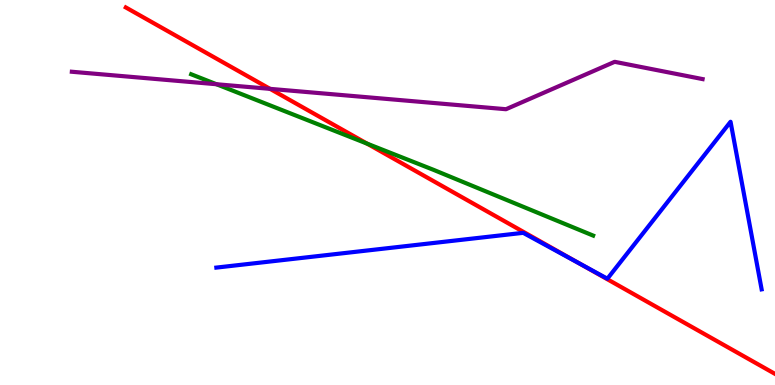[{'lines': ['blue', 'red'], 'intersections': [{'x': 7.47, 'y': 3.17}]}, {'lines': ['green', 'red'], 'intersections': [{'x': 4.74, 'y': 6.27}]}, {'lines': ['purple', 'red'], 'intersections': [{'x': 3.48, 'y': 7.69}]}, {'lines': ['blue', 'green'], 'intersections': []}, {'lines': ['blue', 'purple'], 'intersections': []}, {'lines': ['green', 'purple'], 'intersections': [{'x': 2.79, 'y': 7.81}]}]